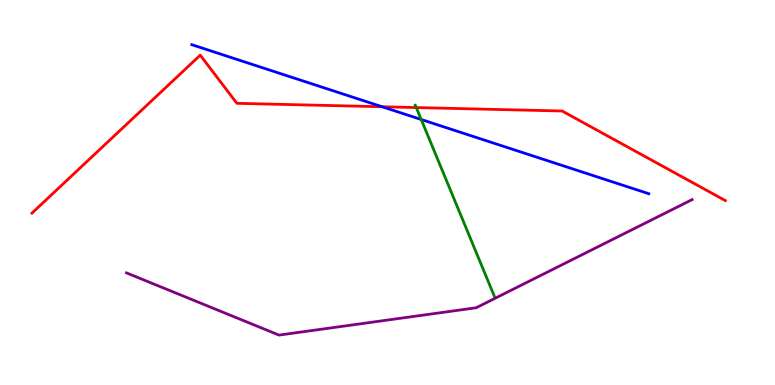[{'lines': ['blue', 'red'], 'intersections': [{'x': 4.93, 'y': 7.23}]}, {'lines': ['green', 'red'], 'intersections': [{'x': 5.37, 'y': 7.21}]}, {'lines': ['purple', 'red'], 'intersections': []}, {'lines': ['blue', 'green'], 'intersections': [{'x': 5.43, 'y': 6.9}]}, {'lines': ['blue', 'purple'], 'intersections': []}, {'lines': ['green', 'purple'], 'intersections': []}]